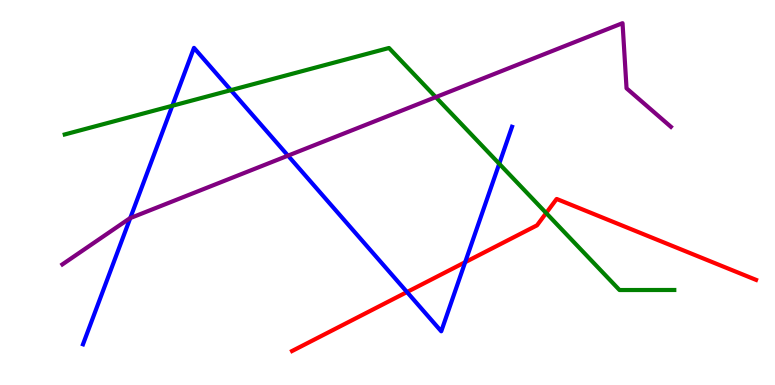[{'lines': ['blue', 'red'], 'intersections': [{'x': 5.25, 'y': 2.41}, {'x': 6.0, 'y': 3.19}]}, {'lines': ['green', 'red'], 'intersections': [{'x': 7.05, 'y': 4.47}]}, {'lines': ['purple', 'red'], 'intersections': []}, {'lines': ['blue', 'green'], 'intersections': [{'x': 2.22, 'y': 7.25}, {'x': 2.98, 'y': 7.66}, {'x': 6.44, 'y': 5.75}]}, {'lines': ['blue', 'purple'], 'intersections': [{'x': 1.68, 'y': 4.33}, {'x': 3.72, 'y': 5.96}]}, {'lines': ['green', 'purple'], 'intersections': [{'x': 5.62, 'y': 7.48}]}]